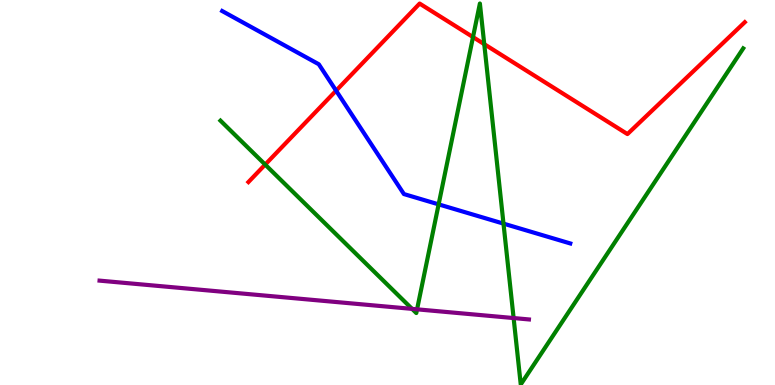[{'lines': ['blue', 'red'], 'intersections': [{'x': 4.34, 'y': 7.65}]}, {'lines': ['green', 'red'], 'intersections': [{'x': 3.42, 'y': 5.73}, {'x': 6.1, 'y': 9.04}, {'x': 6.25, 'y': 8.85}]}, {'lines': ['purple', 'red'], 'intersections': []}, {'lines': ['blue', 'green'], 'intersections': [{'x': 5.66, 'y': 4.69}, {'x': 6.5, 'y': 4.19}]}, {'lines': ['blue', 'purple'], 'intersections': []}, {'lines': ['green', 'purple'], 'intersections': [{'x': 5.32, 'y': 1.98}, {'x': 5.38, 'y': 1.97}, {'x': 6.63, 'y': 1.74}]}]